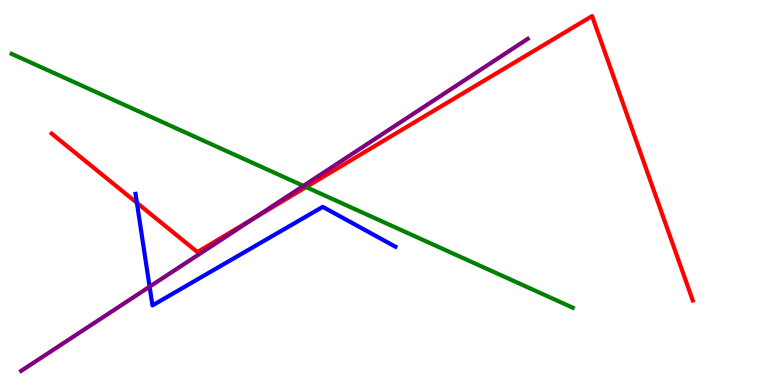[{'lines': ['blue', 'red'], 'intersections': [{'x': 1.77, 'y': 4.73}]}, {'lines': ['green', 'red'], 'intersections': [{'x': 3.95, 'y': 5.14}]}, {'lines': ['purple', 'red'], 'intersections': [{'x': 3.28, 'y': 4.34}]}, {'lines': ['blue', 'green'], 'intersections': []}, {'lines': ['blue', 'purple'], 'intersections': [{'x': 1.93, 'y': 2.55}]}, {'lines': ['green', 'purple'], 'intersections': [{'x': 3.92, 'y': 5.17}]}]